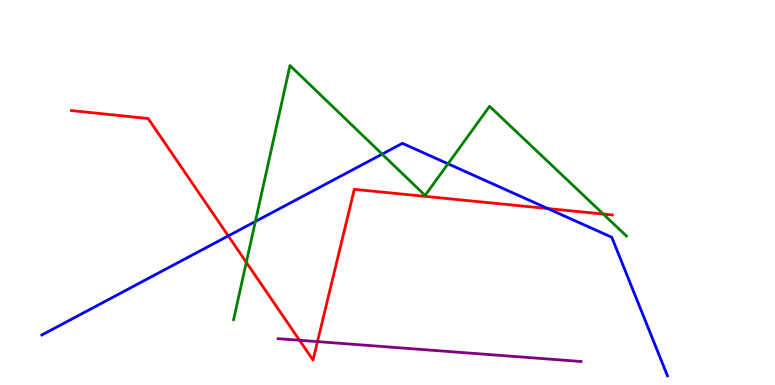[{'lines': ['blue', 'red'], 'intersections': [{'x': 2.95, 'y': 3.87}, {'x': 7.07, 'y': 4.58}]}, {'lines': ['green', 'red'], 'intersections': [{'x': 3.18, 'y': 3.19}, {'x': 7.78, 'y': 4.44}]}, {'lines': ['purple', 'red'], 'intersections': [{'x': 3.86, 'y': 1.16}, {'x': 4.1, 'y': 1.13}]}, {'lines': ['blue', 'green'], 'intersections': [{'x': 3.3, 'y': 4.25}, {'x': 4.93, 'y': 6.0}, {'x': 5.78, 'y': 5.75}]}, {'lines': ['blue', 'purple'], 'intersections': []}, {'lines': ['green', 'purple'], 'intersections': []}]